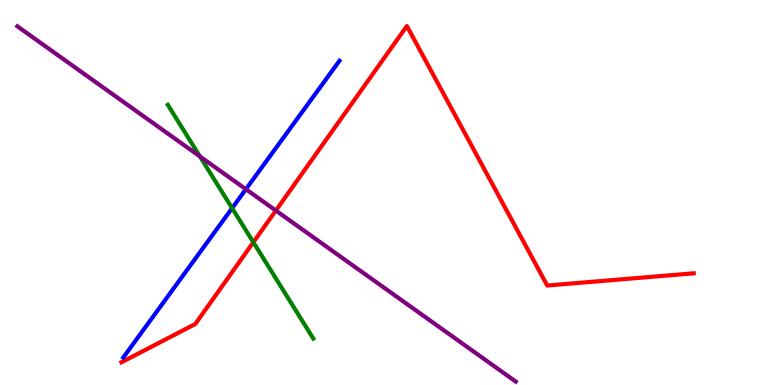[{'lines': ['blue', 'red'], 'intersections': []}, {'lines': ['green', 'red'], 'intersections': [{'x': 3.27, 'y': 3.71}]}, {'lines': ['purple', 'red'], 'intersections': [{'x': 3.56, 'y': 4.53}]}, {'lines': ['blue', 'green'], 'intersections': [{'x': 2.99, 'y': 4.59}]}, {'lines': ['blue', 'purple'], 'intersections': [{'x': 3.17, 'y': 5.09}]}, {'lines': ['green', 'purple'], 'intersections': [{'x': 2.58, 'y': 5.94}]}]